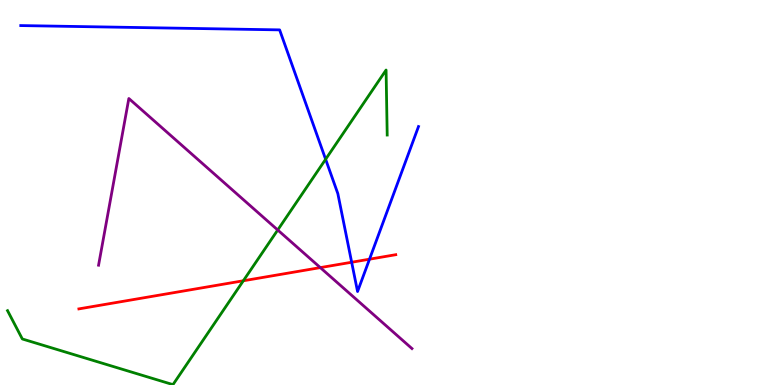[{'lines': ['blue', 'red'], 'intersections': [{'x': 4.54, 'y': 3.19}, {'x': 4.77, 'y': 3.27}]}, {'lines': ['green', 'red'], 'intersections': [{'x': 3.14, 'y': 2.71}]}, {'lines': ['purple', 'red'], 'intersections': [{'x': 4.13, 'y': 3.05}]}, {'lines': ['blue', 'green'], 'intersections': [{'x': 4.2, 'y': 5.86}]}, {'lines': ['blue', 'purple'], 'intersections': []}, {'lines': ['green', 'purple'], 'intersections': [{'x': 3.58, 'y': 4.03}]}]